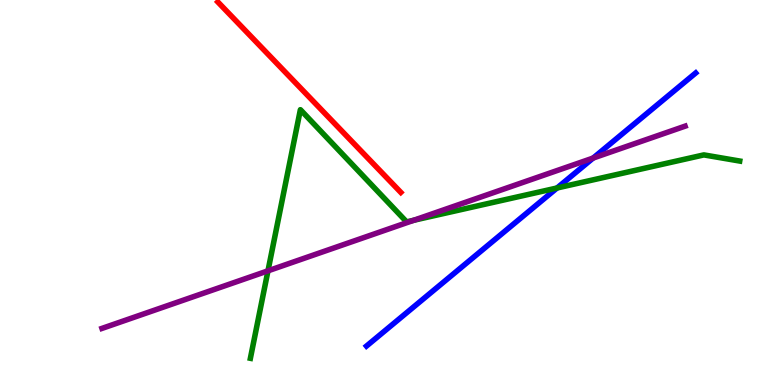[{'lines': ['blue', 'red'], 'intersections': []}, {'lines': ['green', 'red'], 'intersections': []}, {'lines': ['purple', 'red'], 'intersections': []}, {'lines': ['blue', 'green'], 'intersections': [{'x': 7.19, 'y': 5.12}]}, {'lines': ['blue', 'purple'], 'intersections': [{'x': 7.65, 'y': 5.89}]}, {'lines': ['green', 'purple'], 'intersections': [{'x': 3.46, 'y': 2.97}, {'x': 5.34, 'y': 4.28}]}]